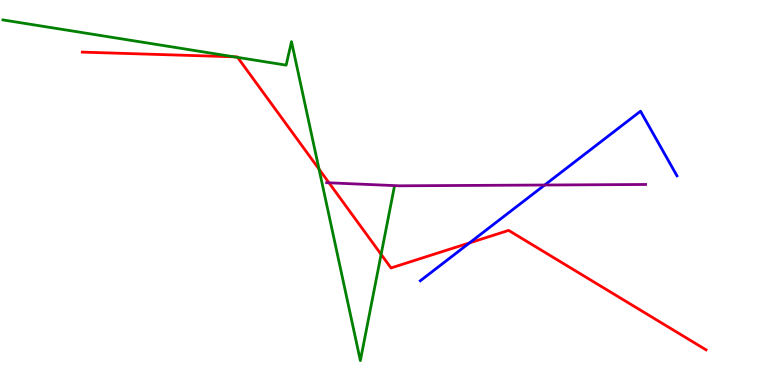[{'lines': ['blue', 'red'], 'intersections': [{'x': 6.06, 'y': 3.69}]}, {'lines': ['green', 'red'], 'intersections': [{'x': 3.02, 'y': 8.52}, {'x': 3.07, 'y': 8.51}, {'x': 4.12, 'y': 5.61}, {'x': 4.92, 'y': 3.39}]}, {'lines': ['purple', 'red'], 'intersections': [{'x': 4.25, 'y': 5.25}]}, {'lines': ['blue', 'green'], 'intersections': []}, {'lines': ['blue', 'purple'], 'intersections': [{'x': 7.03, 'y': 5.19}]}, {'lines': ['green', 'purple'], 'intersections': []}]